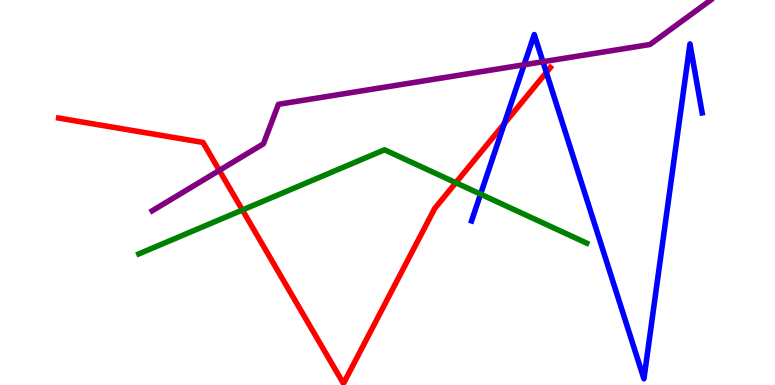[{'lines': ['blue', 'red'], 'intersections': [{'x': 6.51, 'y': 6.79}, {'x': 7.05, 'y': 8.12}]}, {'lines': ['green', 'red'], 'intersections': [{'x': 3.13, 'y': 4.55}, {'x': 5.88, 'y': 5.25}]}, {'lines': ['purple', 'red'], 'intersections': [{'x': 2.83, 'y': 5.57}]}, {'lines': ['blue', 'green'], 'intersections': [{'x': 6.2, 'y': 4.96}]}, {'lines': ['blue', 'purple'], 'intersections': [{'x': 6.76, 'y': 8.32}, {'x': 7.01, 'y': 8.4}]}, {'lines': ['green', 'purple'], 'intersections': []}]